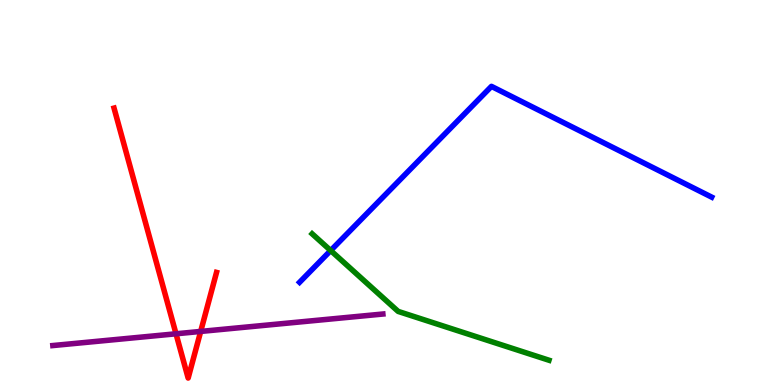[{'lines': ['blue', 'red'], 'intersections': []}, {'lines': ['green', 'red'], 'intersections': []}, {'lines': ['purple', 'red'], 'intersections': [{'x': 2.27, 'y': 1.33}, {'x': 2.59, 'y': 1.39}]}, {'lines': ['blue', 'green'], 'intersections': [{'x': 4.27, 'y': 3.49}]}, {'lines': ['blue', 'purple'], 'intersections': []}, {'lines': ['green', 'purple'], 'intersections': []}]